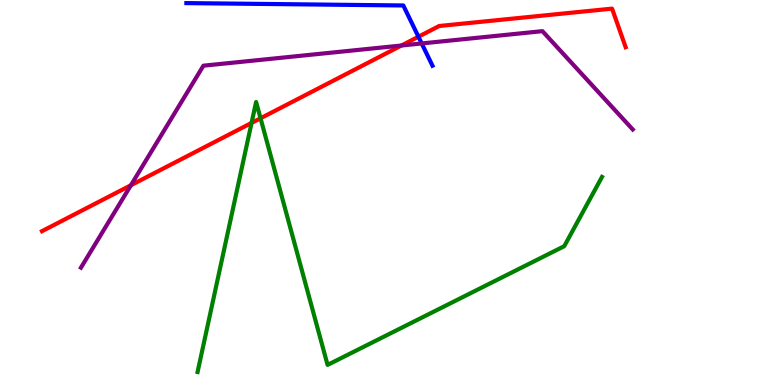[{'lines': ['blue', 'red'], 'intersections': [{'x': 5.4, 'y': 9.05}]}, {'lines': ['green', 'red'], 'intersections': [{'x': 3.25, 'y': 6.81}, {'x': 3.36, 'y': 6.93}]}, {'lines': ['purple', 'red'], 'intersections': [{'x': 1.69, 'y': 5.19}, {'x': 5.18, 'y': 8.82}]}, {'lines': ['blue', 'green'], 'intersections': []}, {'lines': ['blue', 'purple'], 'intersections': [{'x': 5.44, 'y': 8.87}]}, {'lines': ['green', 'purple'], 'intersections': []}]